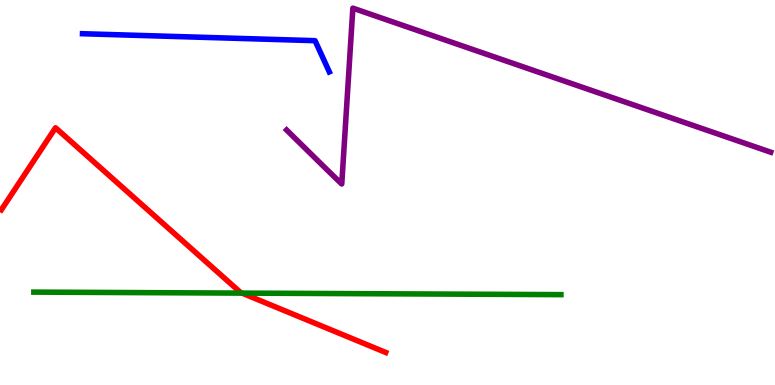[{'lines': ['blue', 'red'], 'intersections': []}, {'lines': ['green', 'red'], 'intersections': [{'x': 3.12, 'y': 2.39}]}, {'lines': ['purple', 'red'], 'intersections': []}, {'lines': ['blue', 'green'], 'intersections': []}, {'lines': ['blue', 'purple'], 'intersections': []}, {'lines': ['green', 'purple'], 'intersections': []}]